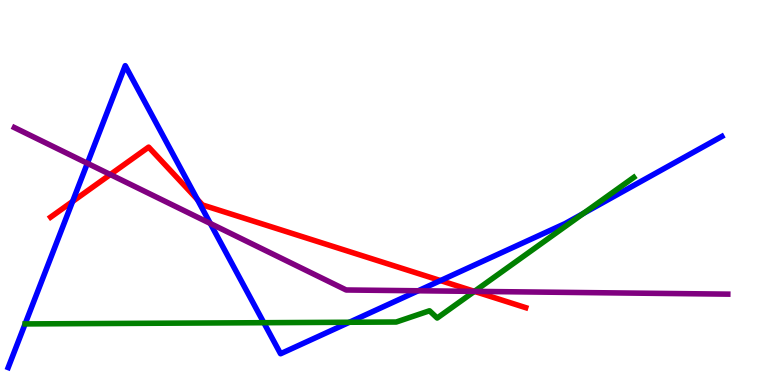[{'lines': ['blue', 'red'], 'intersections': [{'x': 0.936, 'y': 4.77}, {'x': 2.55, 'y': 4.82}, {'x': 5.68, 'y': 2.71}]}, {'lines': ['green', 'red'], 'intersections': [{'x': 6.12, 'y': 2.43}]}, {'lines': ['purple', 'red'], 'intersections': [{'x': 1.42, 'y': 5.47}, {'x': 6.12, 'y': 2.43}]}, {'lines': ['blue', 'green'], 'intersections': [{'x': 3.4, 'y': 1.62}, {'x': 4.51, 'y': 1.63}, {'x': 7.53, 'y': 4.46}]}, {'lines': ['blue', 'purple'], 'intersections': [{'x': 1.13, 'y': 5.76}, {'x': 2.71, 'y': 4.2}, {'x': 5.4, 'y': 2.45}]}, {'lines': ['green', 'purple'], 'intersections': [{'x': 6.12, 'y': 2.43}]}]